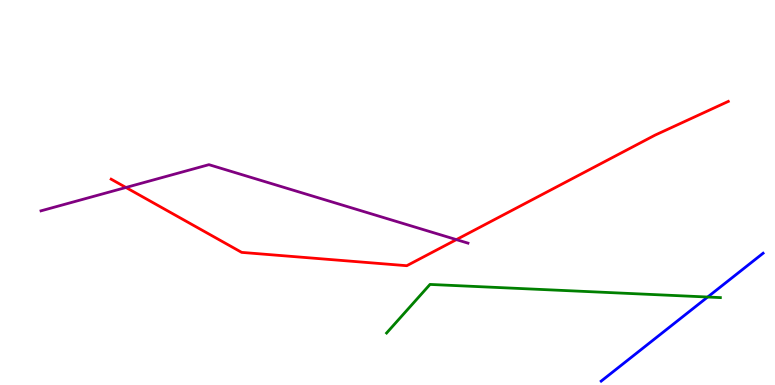[{'lines': ['blue', 'red'], 'intersections': []}, {'lines': ['green', 'red'], 'intersections': []}, {'lines': ['purple', 'red'], 'intersections': [{'x': 1.63, 'y': 5.13}, {'x': 5.89, 'y': 3.78}]}, {'lines': ['blue', 'green'], 'intersections': [{'x': 9.13, 'y': 2.29}]}, {'lines': ['blue', 'purple'], 'intersections': []}, {'lines': ['green', 'purple'], 'intersections': []}]